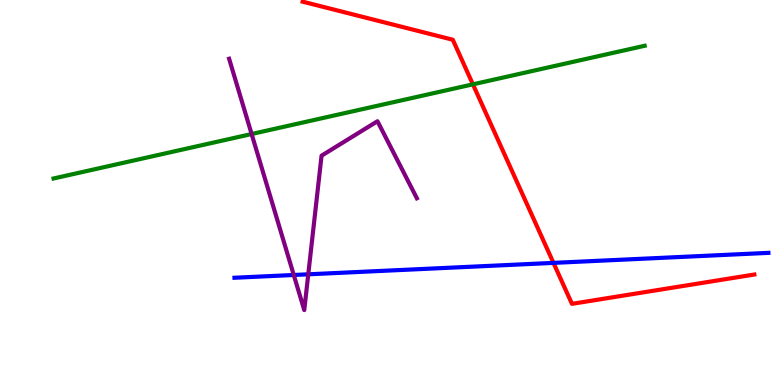[{'lines': ['blue', 'red'], 'intersections': [{'x': 7.14, 'y': 3.17}]}, {'lines': ['green', 'red'], 'intersections': [{'x': 6.1, 'y': 7.81}]}, {'lines': ['purple', 'red'], 'intersections': []}, {'lines': ['blue', 'green'], 'intersections': []}, {'lines': ['blue', 'purple'], 'intersections': [{'x': 3.79, 'y': 2.86}, {'x': 3.98, 'y': 2.88}]}, {'lines': ['green', 'purple'], 'intersections': [{'x': 3.25, 'y': 6.52}]}]